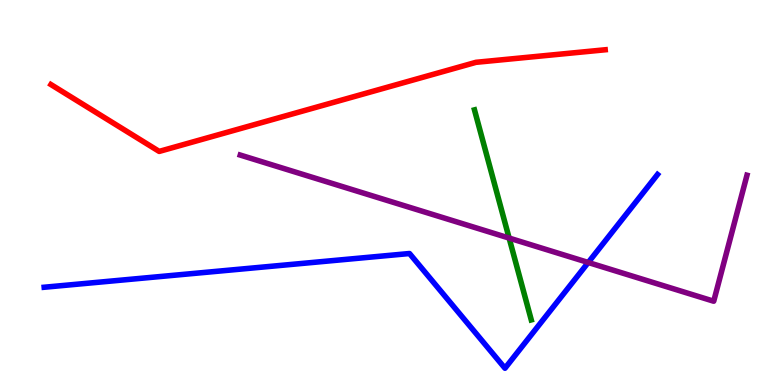[{'lines': ['blue', 'red'], 'intersections': []}, {'lines': ['green', 'red'], 'intersections': []}, {'lines': ['purple', 'red'], 'intersections': []}, {'lines': ['blue', 'green'], 'intersections': []}, {'lines': ['blue', 'purple'], 'intersections': [{'x': 7.59, 'y': 3.18}]}, {'lines': ['green', 'purple'], 'intersections': [{'x': 6.57, 'y': 3.82}]}]